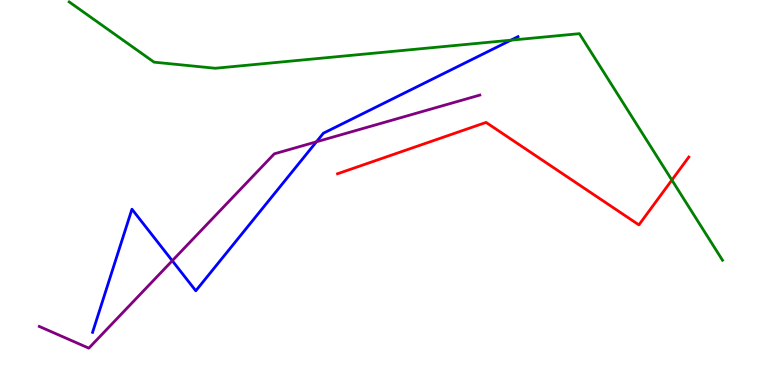[{'lines': ['blue', 'red'], 'intersections': []}, {'lines': ['green', 'red'], 'intersections': [{'x': 8.67, 'y': 5.32}]}, {'lines': ['purple', 'red'], 'intersections': []}, {'lines': ['blue', 'green'], 'intersections': [{'x': 6.59, 'y': 8.96}]}, {'lines': ['blue', 'purple'], 'intersections': [{'x': 2.22, 'y': 3.23}, {'x': 4.08, 'y': 6.32}]}, {'lines': ['green', 'purple'], 'intersections': []}]